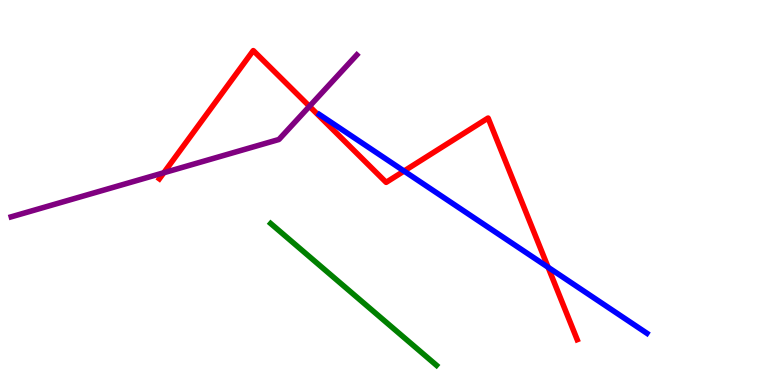[{'lines': ['blue', 'red'], 'intersections': [{'x': 5.21, 'y': 5.56}, {'x': 7.07, 'y': 3.06}]}, {'lines': ['green', 'red'], 'intersections': []}, {'lines': ['purple', 'red'], 'intersections': [{'x': 2.11, 'y': 5.51}, {'x': 3.99, 'y': 7.24}]}, {'lines': ['blue', 'green'], 'intersections': []}, {'lines': ['blue', 'purple'], 'intersections': []}, {'lines': ['green', 'purple'], 'intersections': []}]